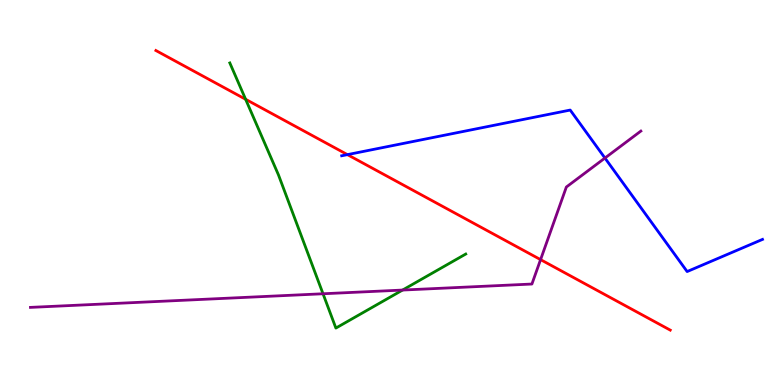[{'lines': ['blue', 'red'], 'intersections': [{'x': 4.48, 'y': 5.98}]}, {'lines': ['green', 'red'], 'intersections': [{'x': 3.17, 'y': 7.42}]}, {'lines': ['purple', 'red'], 'intersections': [{'x': 6.98, 'y': 3.26}]}, {'lines': ['blue', 'green'], 'intersections': []}, {'lines': ['blue', 'purple'], 'intersections': [{'x': 7.81, 'y': 5.9}]}, {'lines': ['green', 'purple'], 'intersections': [{'x': 4.17, 'y': 2.37}, {'x': 5.19, 'y': 2.47}]}]